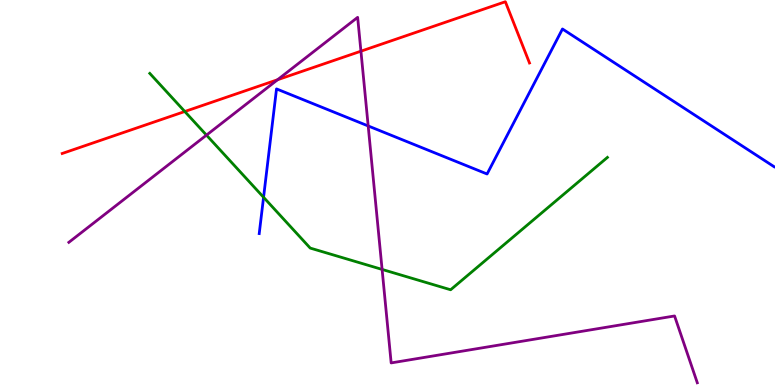[{'lines': ['blue', 'red'], 'intersections': []}, {'lines': ['green', 'red'], 'intersections': [{'x': 2.38, 'y': 7.1}]}, {'lines': ['purple', 'red'], 'intersections': [{'x': 3.58, 'y': 7.93}, {'x': 4.66, 'y': 8.67}]}, {'lines': ['blue', 'green'], 'intersections': [{'x': 3.4, 'y': 4.88}]}, {'lines': ['blue', 'purple'], 'intersections': [{'x': 4.75, 'y': 6.73}]}, {'lines': ['green', 'purple'], 'intersections': [{'x': 2.66, 'y': 6.49}, {'x': 4.93, 'y': 3.0}]}]